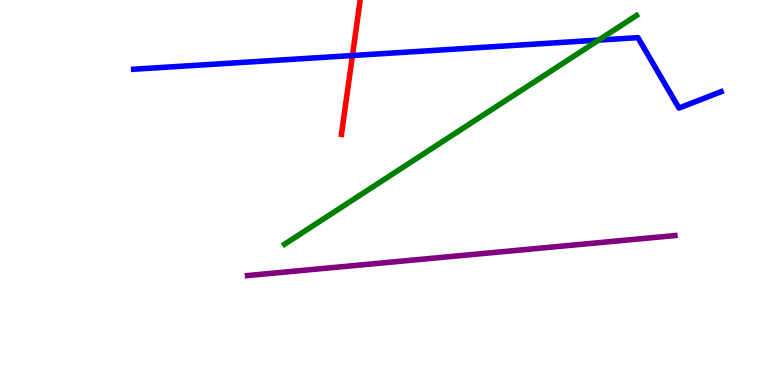[{'lines': ['blue', 'red'], 'intersections': [{'x': 4.55, 'y': 8.56}]}, {'lines': ['green', 'red'], 'intersections': []}, {'lines': ['purple', 'red'], 'intersections': []}, {'lines': ['blue', 'green'], 'intersections': [{'x': 7.72, 'y': 8.96}]}, {'lines': ['blue', 'purple'], 'intersections': []}, {'lines': ['green', 'purple'], 'intersections': []}]